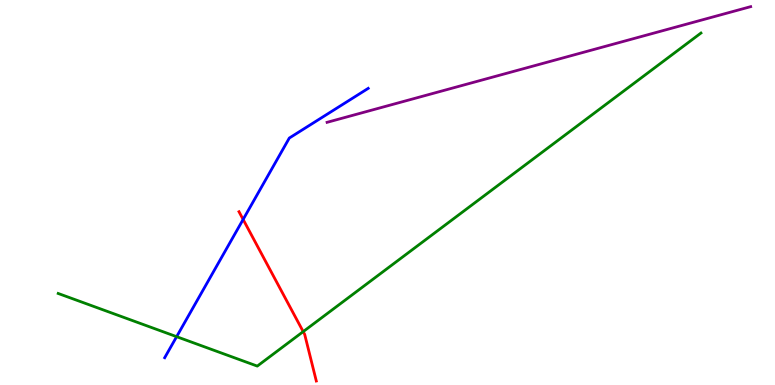[{'lines': ['blue', 'red'], 'intersections': [{'x': 3.14, 'y': 4.3}]}, {'lines': ['green', 'red'], 'intersections': [{'x': 3.91, 'y': 1.39}]}, {'lines': ['purple', 'red'], 'intersections': []}, {'lines': ['blue', 'green'], 'intersections': [{'x': 2.28, 'y': 1.26}]}, {'lines': ['blue', 'purple'], 'intersections': []}, {'lines': ['green', 'purple'], 'intersections': []}]